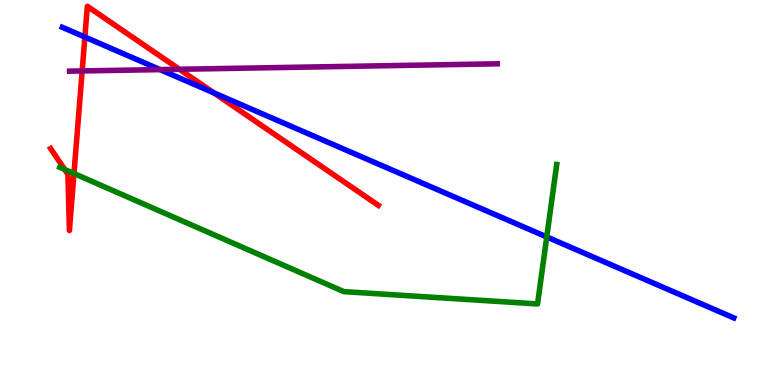[{'lines': ['blue', 'red'], 'intersections': [{'x': 1.1, 'y': 9.04}, {'x': 2.76, 'y': 7.59}]}, {'lines': ['green', 'red'], 'intersections': [{'x': 0.834, 'y': 5.6}, {'x': 0.954, 'y': 5.49}]}, {'lines': ['purple', 'red'], 'intersections': [{'x': 1.06, 'y': 8.16}, {'x': 2.31, 'y': 8.2}]}, {'lines': ['blue', 'green'], 'intersections': [{'x': 7.05, 'y': 3.85}]}, {'lines': ['blue', 'purple'], 'intersections': [{'x': 2.07, 'y': 8.19}]}, {'lines': ['green', 'purple'], 'intersections': []}]